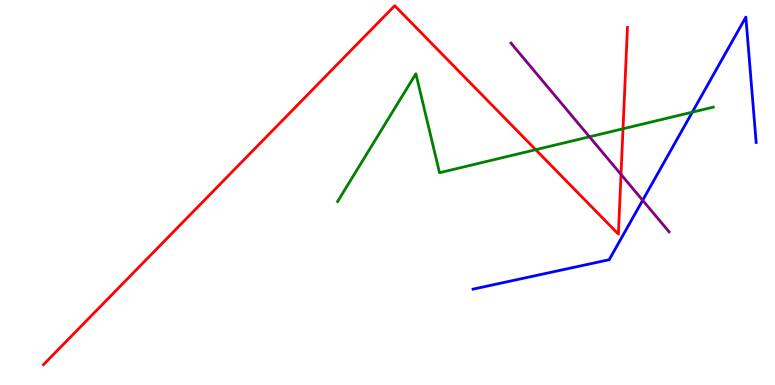[{'lines': ['blue', 'red'], 'intersections': []}, {'lines': ['green', 'red'], 'intersections': [{'x': 6.91, 'y': 6.11}, {'x': 8.04, 'y': 6.66}]}, {'lines': ['purple', 'red'], 'intersections': [{'x': 8.01, 'y': 5.47}]}, {'lines': ['blue', 'green'], 'intersections': [{'x': 8.93, 'y': 7.09}]}, {'lines': ['blue', 'purple'], 'intersections': [{'x': 8.29, 'y': 4.8}]}, {'lines': ['green', 'purple'], 'intersections': [{'x': 7.61, 'y': 6.45}]}]